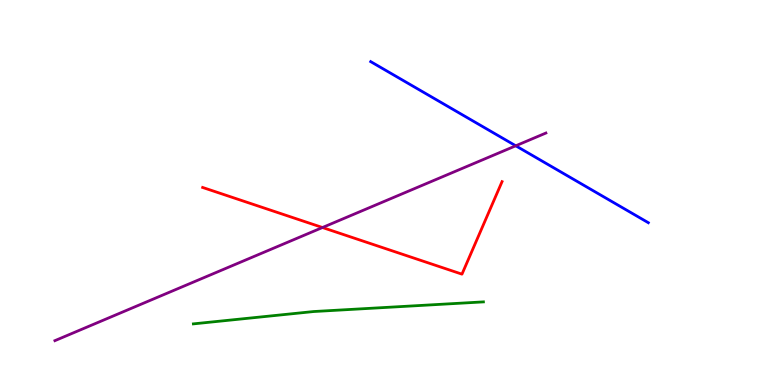[{'lines': ['blue', 'red'], 'intersections': []}, {'lines': ['green', 'red'], 'intersections': []}, {'lines': ['purple', 'red'], 'intersections': [{'x': 4.16, 'y': 4.09}]}, {'lines': ['blue', 'green'], 'intersections': []}, {'lines': ['blue', 'purple'], 'intersections': [{'x': 6.65, 'y': 6.21}]}, {'lines': ['green', 'purple'], 'intersections': []}]